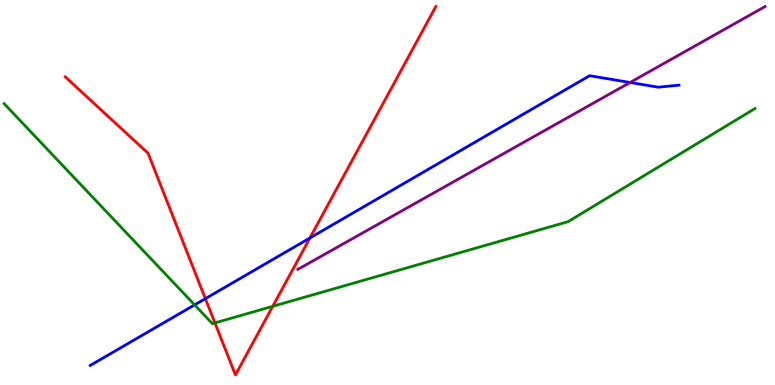[{'lines': ['blue', 'red'], 'intersections': [{'x': 2.65, 'y': 2.24}, {'x': 4.0, 'y': 3.82}]}, {'lines': ['green', 'red'], 'intersections': [{'x': 2.77, 'y': 1.61}, {'x': 3.52, 'y': 2.04}]}, {'lines': ['purple', 'red'], 'intersections': []}, {'lines': ['blue', 'green'], 'intersections': [{'x': 2.51, 'y': 2.08}]}, {'lines': ['blue', 'purple'], 'intersections': [{'x': 8.13, 'y': 7.86}]}, {'lines': ['green', 'purple'], 'intersections': []}]